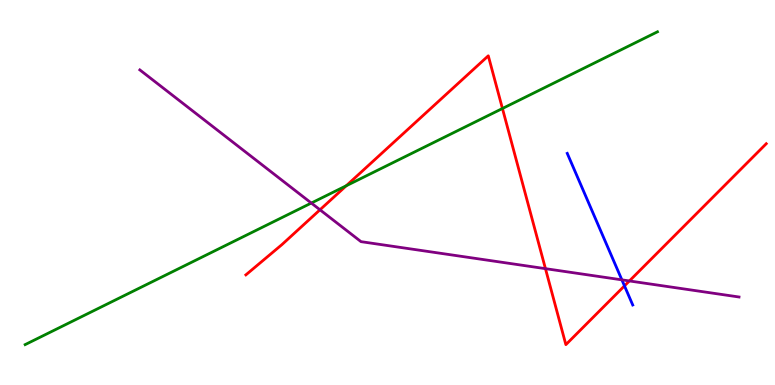[{'lines': ['blue', 'red'], 'intersections': [{'x': 8.06, 'y': 2.57}]}, {'lines': ['green', 'red'], 'intersections': [{'x': 4.47, 'y': 5.17}, {'x': 6.48, 'y': 7.18}]}, {'lines': ['purple', 'red'], 'intersections': [{'x': 4.13, 'y': 4.55}, {'x': 7.04, 'y': 3.02}, {'x': 8.12, 'y': 2.7}]}, {'lines': ['blue', 'green'], 'intersections': []}, {'lines': ['blue', 'purple'], 'intersections': [{'x': 8.02, 'y': 2.73}]}, {'lines': ['green', 'purple'], 'intersections': [{'x': 4.02, 'y': 4.73}]}]